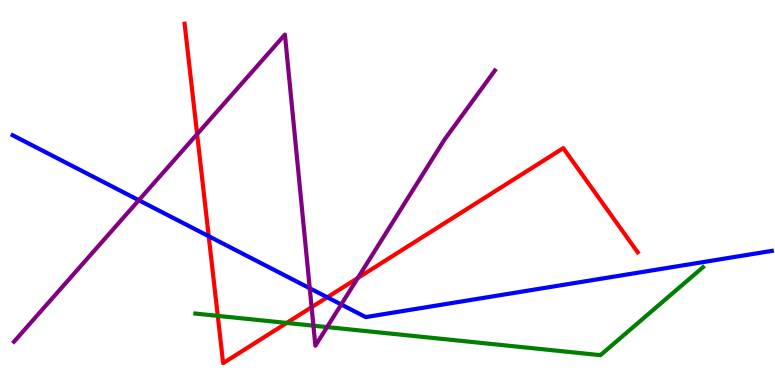[{'lines': ['blue', 'red'], 'intersections': [{'x': 2.69, 'y': 3.86}, {'x': 4.22, 'y': 2.28}]}, {'lines': ['green', 'red'], 'intersections': [{'x': 2.81, 'y': 1.8}, {'x': 3.7, 'y': 1.61}]}, {'lines': ['purple', 'red'], 'intersections': [{'x': 2.54, 'y': 6.52}, {'x': 4.02, 'y': 2.02}, {'x': 4.62, 'y': 2.78}]}, {'lines': ['blue', 'green'], 'intersections': []}, {'lines': ['blue', 'purple'], 'intersections': [{'x': 1.79, 'y': 4.8}, {'x': 4.0, 'y': 2.51}, {'x': 4.4, 'y': 2.09}]}, {'lines': ['green', 'purple'], 'intersections': [{'x': 4.04, 'y': 1.54}, {'x': 4.22, 'y': 1.5}]}]